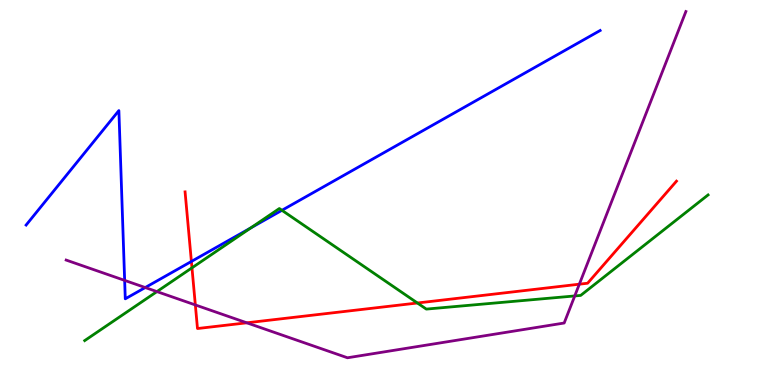[{'lines': ['blue', 'red'], 'intersections': [{'x': 2.47, 'y': 3.21}]}, {'lines': ['green', 'red'], 'intersections': [{'x': 2.48, 'y': 3.04}, {'x': 5.39, 'y': 2.13}]}, {'lines': ['purple', 'red'], 'intersections': [{'x': 2.52, 'y': 2.08}, {'x': 3.18, 'y': 1.62}, {'x': 7.48, 'y': 2.62}]}, {'lines': ['blue', 'green'], 'intersections': [{'x': 3.24, 'y': 4.08}, {'x': 3.64, 'y': 4.54}]}, {'lines': ['blue', 'purple'], 'intersections': [{'x': 1.61, 'y': 2.72}, {'x': 1.87, 'y': 2.53}]}, {'lines': ['green', 'purple'], 'intersections': [{'x': 2.02, 'y': 2.43}, {'x': 7.42, 'y': 2.31}]}]